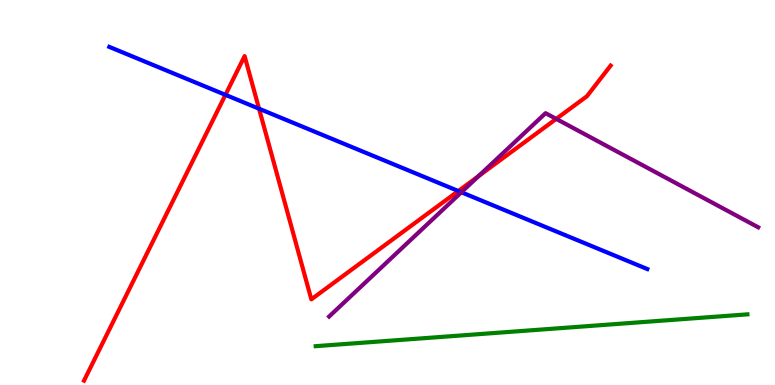[{'lines': ['blue', 'red'], 'intersections': [{'x': 2.91, 'y': 7.54}, {'x': 3.34, 'y': 7.18}, {'x': 5.91, 'y': 5.04}]}, {'lines': ['green', 'red'], 'intersections': []}, {'lines': ['purple', 'red'], 'intersections': [{'x': 6.18, 'y': 5.43}, {'x': 7.18, 'y': 6.91}]}, {'lines': ['blue', 'green'], 'intersections': []}, {'lines': ['blue', 'purple'], 'intersections': [{'x': 5.95, 'y': 5.01}]}, {'lines': ['green', 'purple'], 'intersections': []}]